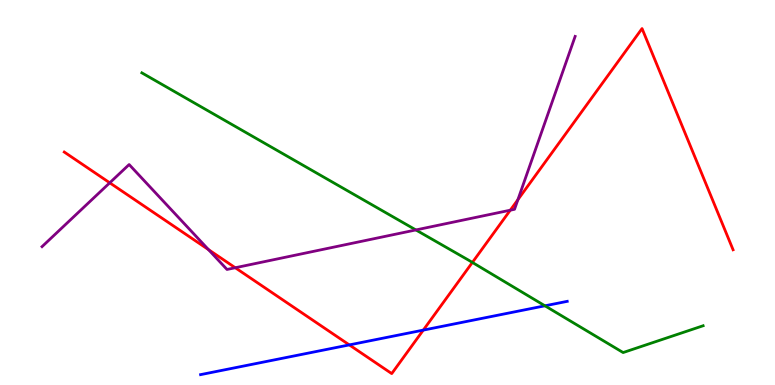[{'lines': ['blue', 'red'], 'intersections': [{'x': 4.51, 'y': 1.04}, {'x': 5.46, 'y': 1.43}]}, {'lines': ['green', 'red'], 'intersections': [{'x': 6.1, 'y': 3.18}]}, {'lines': ['purple', 'red'], 'intersections': [{'x': 1.42, 'y': 5.25}, {'x': 2.69, 'y': 3.52}, {'x': 3.04, 'y': 3.05}, {'x': 6.58, 'y': 4.54}, {'x': 6.68, 'y': 4.81}]}, {'lines': ['blue', 'green'], 'intersections': [{'x': 7.03, 'y': 2.06}]}, {'lines': ['blue', 'purple'], 'intersections': []}, {'lines': ['green', 'purple'], 'intersections': [{'x': 5.37, 'y': 4.03}]}]